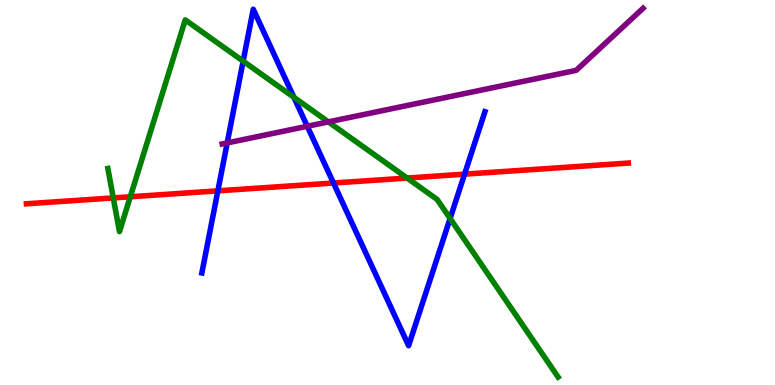[{'lines': ['blue', 'red'], 'intersections': [{'x': 2.81, 'y': 5.04}, {'x': 4.3, 'y': 5.25}, {'x': 5.99, 'y': 5.48}]}, {'lines': ['green', 'red'], 'intersections': [{'x': 1.46, 'y': 4.86}, {'x': 1.68, 'y': 4.89}, {'x': 5.25, 'y': 5.38}]}, {'lines': ['purple', 'red'], 'intersections': []}, {'lines': ['blue', 'green'], 'intersections': [{'x': 3.14, 'y': 8.41}, {'x': 3.79, 'y': 7.47}, {'x': 5.81, 'y': 4.33}]}, {'lines': ['blue', 'purple'], 'intersections': [{'x': 2.93, 'y': 6.29}, {'x': 3.96, 'y': 6.72}]}, {'lines': ['green', 'purple'], 'intersections': [{'x': 4.24, 'y': 6.83}]}]